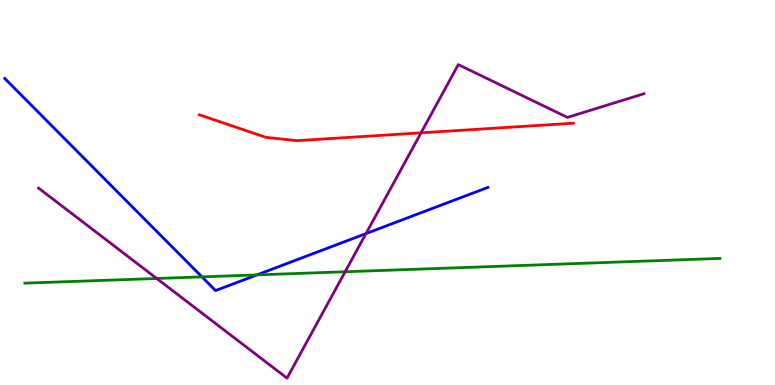[{'lines': ['blue', 'red'], 'intersections': []}, {'lines': ['green', 'red'], 'intersections': []}, {'lines': ['purple', 'red'], 'intersections': [{'x': 5.43, 'y': 6.55}]}, {'lines': ['blue', 'green'], 'intersections': [{'x': 2.61, 'y': 2.81}, {'x': 3.31, 'y': 2.86}]}, {'lines': ['blue', 'purple'], 'intersections': [{'x': 4.72, 'y': 3.93}]}, {'lines': ['green', 'purple'], 'intersections': [{'x': 2.02, 'y': 2.77}, {'x': 4.45, 'y': 2.94}]}]